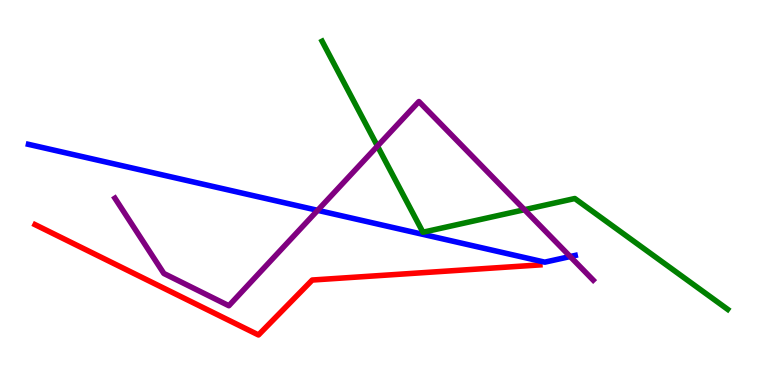[{'lines': ['blue', 'red'], 'intersections': []}, {'lines': ['green', 'red'], 'intersections': []}, {'lines': ['purple', 'red'], 'intersections': []}, {'lines': ['blue', 'green'], 'intersections': []}, {'lines': ['blue', 'purple'], 'intersections': [{'x': 4.1, 'y': 4.54}, {'x': 7.36, 'y': 3.34}]}, {'lines': ['green', 'purple'], 'intersections': [{'x': 4.87, 'y': 6.21}, {'x': 6.77, 'y': 4.55}]}]